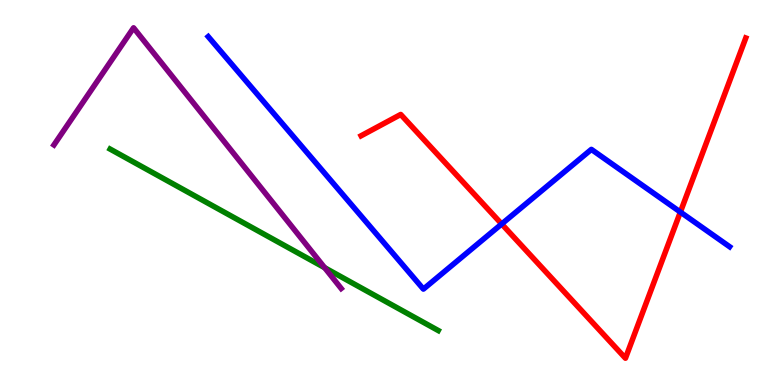[{'lines': ['blue', 'red'], 'intersections': [{'x': 6.47, 'y': 4.18}, {'x': 8.78, 'y': 4.49}]}, {'lines': ['green', 'red'], 'intersections': []}, {'lines': ['purple', 'red'], 'intersections': []}, {'lines': ['blue', 'green'], 'intersections': []}, {'lines': ['blue', 'purple'], 'intersections': []}, {'lines': ['green', 'purple'], 'intersections': [{'x': 4.19, 'y': 3.05}]}]